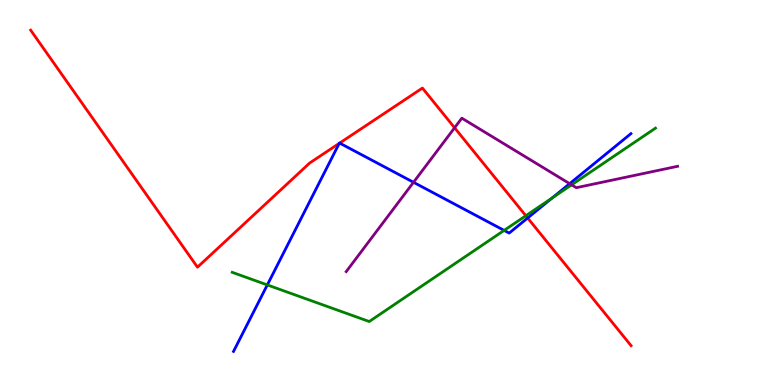[{'lines': ['blue', 'red'], 'intersections': [{'x': 4.38, 'y': 6.28}, {'x': 4.38, 'y': 6.28}, {'x': 6.81, 'y': 4.34}]}, {'lines': ['green', 'red'], 'intersections': [{'x': 6.78, 'y': 4.4}]}, {'lines': ['purple', 'red'], 'intersections': [{'x': 5.87, 'y': 6.68}]}, {'lines': ['blue', 'green'], 'intersections': [{'x': 3.45, 'y': 2.6}, {'x': 6.5, 'y': 4.02}, {'x': 7.13, 'y': 4.86}]}, {'lines': ['blue', 'purple'], 'intersections': [{'x': 5.34, 'y': 5.27}, {'x': 7.35, 'y': 5.23}]}, {'lines': ['green', 'purple'], 'intersections': [{'x': 7.38, 'y': 5.2}]}]